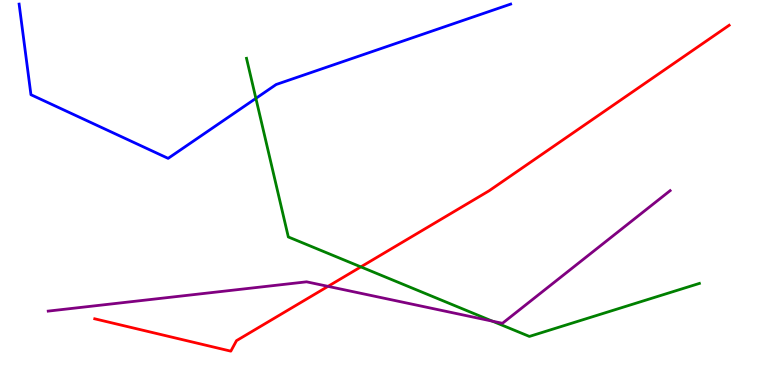[{'lines': ['blue', 'red'], 'intersections': []}, {'lines': ['green', 'red'], 'intersections': [{'x': 4.66, 'y': 3.07}]}, {'lines': ['purple', 'red'], 'intersections': [{'x': 4.23, 'y': 2.56}]}, {'lines': ['blue', 'green'], 'intersections': [{'x': 3.3, 'y': 7.44}]}, {'lines': ['blue', 'purple'], 'intersections': []}, {'lines': ['green', 'purple'], 'intersections': [{'x': 6.35, 'y': 1.66}]}]